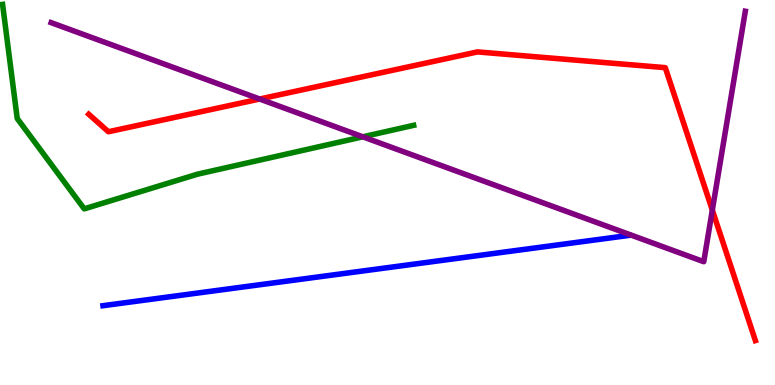[{'lines': ['blue', 'red'], 'intersections': []}, {'lines': ['green', 'red'], 'intersections': []}, {'lines': ['purple', 'red'], 'intersections': [{'x': 3.35, 'y': 7.43}, {'x': 9.19, 'y': 4.54}]}, {'lines': ['blue', 'green'], 'intersections': []}, {'lines': ['blue', 'purple'], 'intersections': []}, {'lines': ['green', 'purple'], 'intersections': [{'x': 4.68, 'y': 6.45}]}]